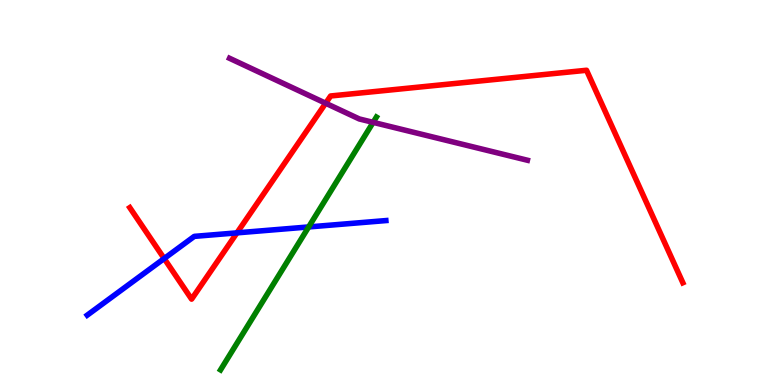[{'lines': ['blue', 'red'], 'intersections': [{'x': 2.12, 'y': 3.28}, {'x': 3.06, 'y': 3.95}]}, {'lines': ['green', 'red'], 'intersections': []}, {'lines': ['purple', 'red'], 'intersections': [{'x': 4.2, 'y': 7.32}]}, {'lines': ['blue', 'green'], 'intersections': [{'x': 3.98, 'y': 4.11}]}, {'lines': ['blue', 'purple'], 'intersections': []}, {'lines': ['green', 'purple'], 'intersections': [{'x': 4.81, 'y': 6.82}]}]